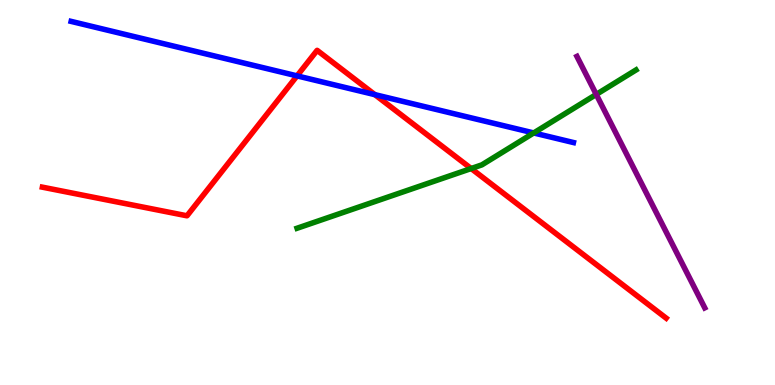[{'lines': ['blue', 'red'], 'intersections': [{'x': 3.83, 'y': 8.03}, {'x': 4.84, 'y': 7.54}]}, {'lines': ['green', 'red'], 'intersections': [{'x': 6.08, 'y': 5.62}]}, {'lines': ['purple', 'red'], 'intersections': []}, {'lines': ['blue', 'green'], 'intersections': [{'x': 6.89, 'y': 6.55}]}, {'lines': ['blue', 'purple'], 'intersections': []}, {'lines': ['green', 'purple'], 'intersections': [{'x': 7.69, 'y': 7.55}]}]